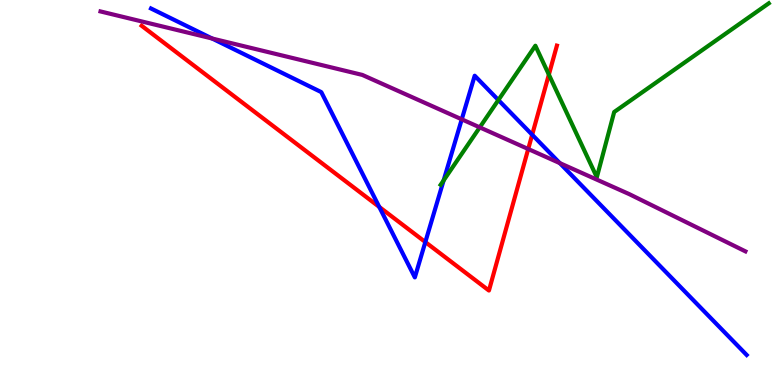[{'lines': ['blue', 'red'], 'intersections': [{'x': 4.89, 'y': 4.63}, {'x': 5.49, 'y': 3.71}, {'x': 6.87, 'y': 6.5}]}, {'lines': ['green', 'red'], 'intersections': [{'x': 7.08, 'y': 8.06}]}, {'lines': ['purple', 'red'], 'intersections': [{'x': 6.82, 'y': 6.13}]}, {'lines': ['blue', 'green'], 'intersections': [{'x': 5.72, 'y': 5.31}, {'x': 6.43, 'y': 7.4}]}, {'lines': ['blue', 'purple'], 'intersections': [{'x': 2.74, 'y': 9.0}, {'x': 5.96, 'y': 6.9}, {'x': 7.22, 'y': 5.76}]}, {'lines': ['green', 'purple'], 'intersections': [{'x': 6.19, 'y': 6.69}]}]